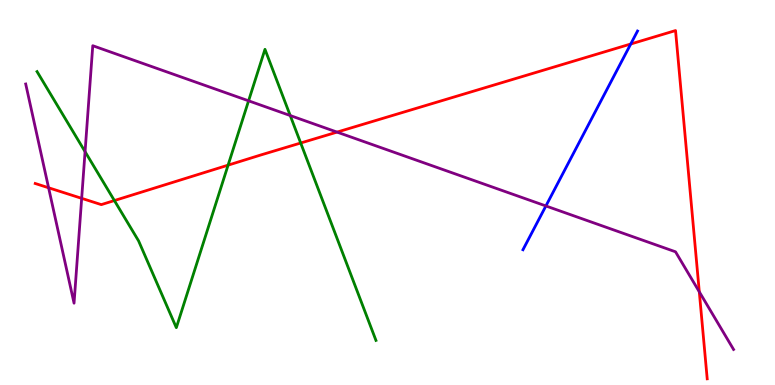[{'lines': ['blue', 'red'], 'intersections': [{'x': 8.14, 'y': 8.86}]}, {'lines': ['green', 'red'], 'intersections': [{'x': 1.48, 'y': 4.79}, {'x': 2.94, 'y': 5.71}, {'x': 3.88, 'y': 6.29}]}, {'lines': ['purple', 'red'], 'intersections': [{'x': 0.627, 'y': 5.12}, {'x': 1.05, 'y': 4.85}, {'x': 4.35, 'y': 6.57}, {'x': 9.02, 'y': 2.42}]}, {'lines': ['blue', 'green'], 'intersections': []}, {'lines': ['blue', 'purple'], 'intersections': [{'x': 7.04, 'y': 4.65}]}, {'lines': ['green', 'purple'], 'intersections': [{'x': 1.1, 'y': 6.06}, {'x': 3.21, 'y': 7.38}, {'x': 3.74, 'y': 7.0}]}]